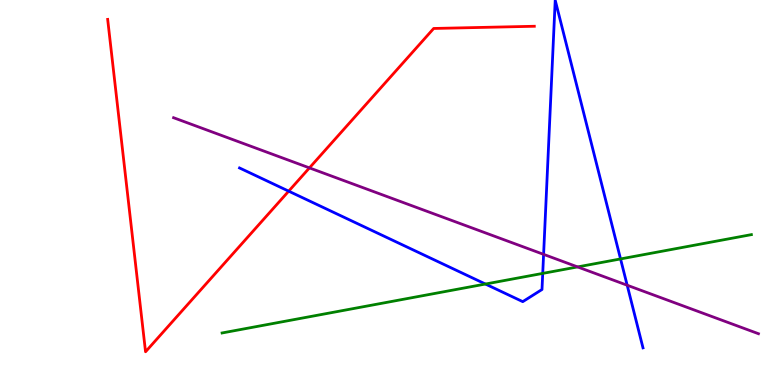[{'lines': ['blue', 'red'], 'intersections': [{'x': 3.73, 'y': 5.03}]}, {'lines': ['green', 'red'], 'intersections': []}, {'lines': ['purple', 'red'], 'intersections': [{'x': 3.99, 'y': 5.64}]}, {'lines': ['blue', 'green'], 'intersections': [{'x': 6.26, 'y': 2.62}, {'x': 7.0, 'y': 2.9}, {'x': 8.01, 'y': 3.27}]}, {'lines': ['blue', 'purple'], 'intersections': [{'x': 7.01, 'y': 3.39}, {'x': 8.09, 'y': 2.59}]}, {'lines': ['green', 'purple'], 'intersections': [{'x': 7.45, 'y': 3.07}]}]